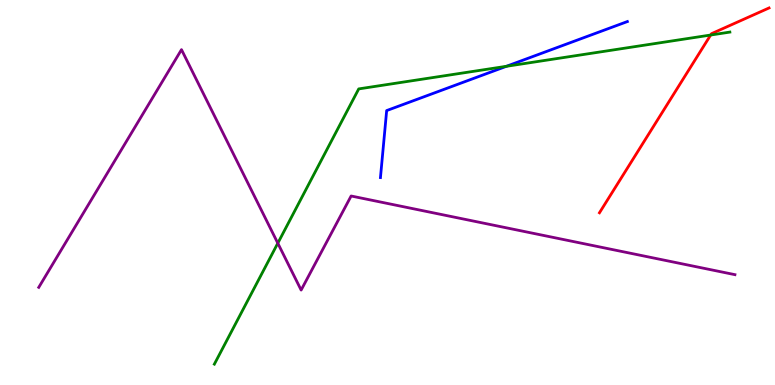[{'lines': ['blue', 'red'], 'intersections': []}, {'lines': ['green', 'red'], 'intersections': [{'x': 9.17, 'y': 9.09}]}, {'lines': ['purple', 'red'], 'intersections': []}, {'lines': ['blue', 'green'], 'intersections': [{'x': 6.53, 'y': 8.28}]}, {'lines': ['blue', 'purple'], 'intersections': []}, {'lines': ['green', 'purple'], 'intersections': [{'x': 3.58, 'y': 3.68}]}]